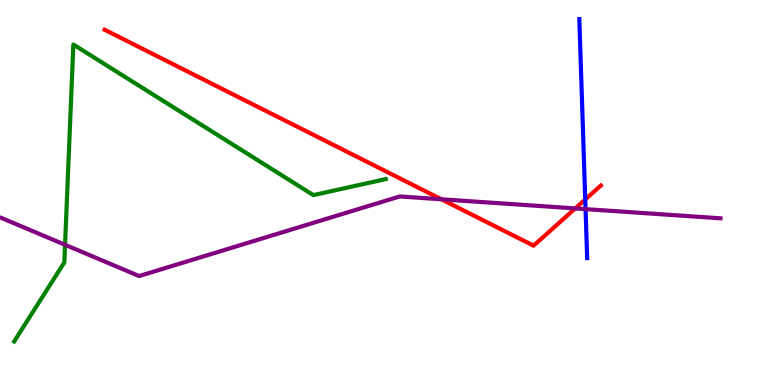[{'lines': ['blue', 'red'], 'intersections': [{'x': 7.55, 'y': 4.82}]}, {'lines': ['green', 'red'], 'intersections': []}, {'lines': ['purple', 'red'], 'intersections': [{'x': 5.7, 'y': 4.82}, {'x': 7.42, 'y': 4.59}]}, {'lines': ['blue', 'green'], 'intersections': []}, {'lines': ['blue', 'purple'], 'intersections': [{'x': 7.56, 'y': 4.57}]}, {'lines': ['green', 'purple'], 'intersections': [{'x': 0.839, 'y': 3.64}]}]